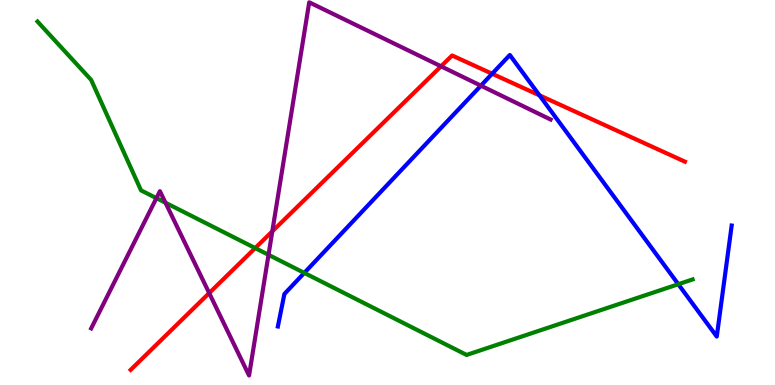[{'lines': ['blue', 'red'], 'intersections': [{'x': 6.35, 'y': 8.08}, {'x': 6.96, 'y': 7.52}]}, {'lines': ['green', 'red'], 'intersections': [{'x': 3.29, 'y': 3.56}]}, {'lines': ['purple', 'red'], 'intersections': [{'x': 2.7, 'y': 2.39}, {'x': 3.51, 'y': 3.99}, {'x': 5.69, 'y': 8.28}]}, {'lines': ['blue', 'green'], 'intersections': [{'x': 3.93, 'y': 2.91}, {'x': 8.75, 'y': 2.62}]}, {'lines': ['blue', 'purple'], 'intersections': [{'x': 6.21, 'y': 7.77}]}, {'lines': ['green', 'purple'], 'intersections': [{'x': 2.02, 'y': 4.85}, {'x': 2.14, 'y': 4.73}, {'x': 3.46, 'y': 3.38}]}]